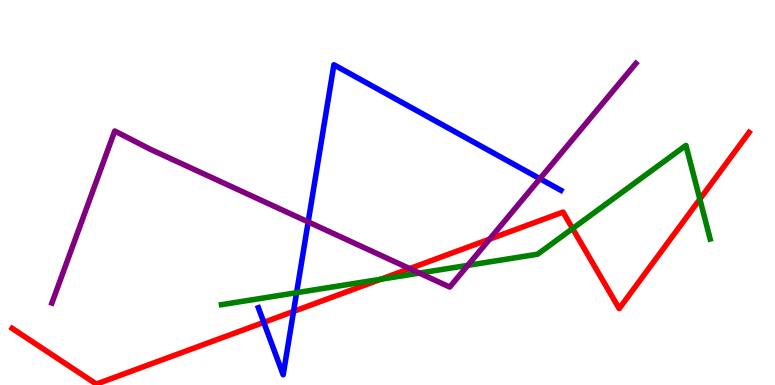[{'lines': ['blue', 'red'], 'intersections': [{'x': 3.4, 'y': 1.63}, {'x': 3.79, 'y': 1.91}]}, {'lines': ['green', 'red'], 'intersections': [{'x': 4.91, 'y': 2.75}, {'x': 7.39, 'y': 4.06}, {'x': 9.03, 'y': 4.83}]}, {'lines': ['purple', 'red'], 'intersections': [{'x': 5.29, 'y': 3.02}, {'x': 6.32, 'y': 3.79}]}, {'lines': ['blue', 'green'], 'intersections': [{'x': 3.83, 'y': 2.4}]}, {'lines': ['blue', 'purple'], 'intersections': [{'x': 3.98, 'y': 4.24}, {'x': 6.97, 'y': 5.36}]}, {'lines': ['green', 'purple'], 'intersections': [{'x': 5.41, 'y': 2.91}, {'x': 6.04, 'y': 3.11}]}]